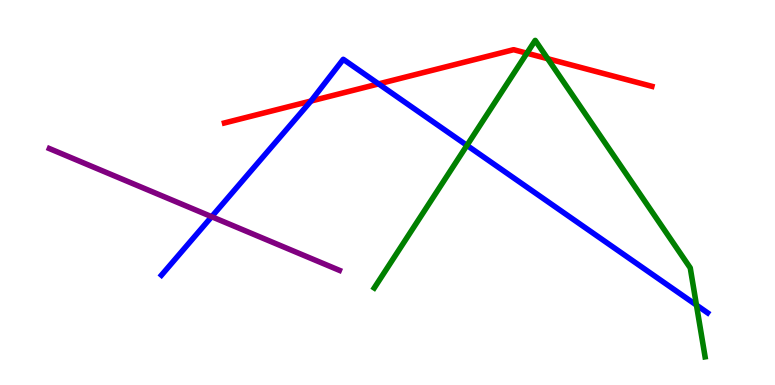[{'lines': ['blue', 'red'], 'intersections': [{'x': 4.01, 'y': 7.38}, {'x': 4.89, 'y': 7.82}]}, {'lines': ['green', 'red'], 'intersections': [{'x': 6.8, 'y': 8.62}, {'x': 7.07, 'y': 8.47}]}, {'lines': ['purple', 'red'], 'intersections': []}, {'lines': ['blue', 'green'], 'intersections': [{'x': 6.03, 'y': 6.22}, {'x': 8.99, 'y': 2.08}]}, {'lines': ['blue', 'purple'], 'intersections': [{'x': 2.73, 'y': 4.37}]}, {'lines': ['green', 'purple'], 'intersections': []}]